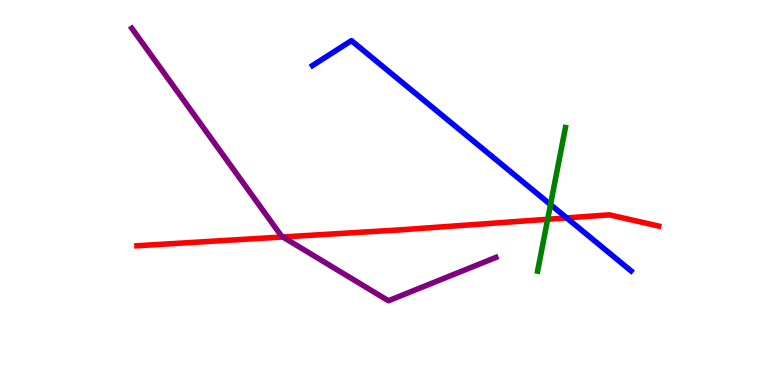[{'lines': ['blue', 'red'], 'intersections': [{'x': 7.31, 'y': 4.34}]}, {'lines': ['green', 'red'], 'intersections': [{'x': 7.07, 'y': 4.3}]}, {'lines': ['purple', 'red'], 'intersections': [{'x': 3.65, 'y': 3.84}]}, {'lines': ['blue', 'green'], 'intersections': [{'x': 7.1, 'y': 4.69}]}, {'lines': ['blue', 'purple'], 'intersections': []}, {'lines': ['green', 'purple'], 'intersections': []}]